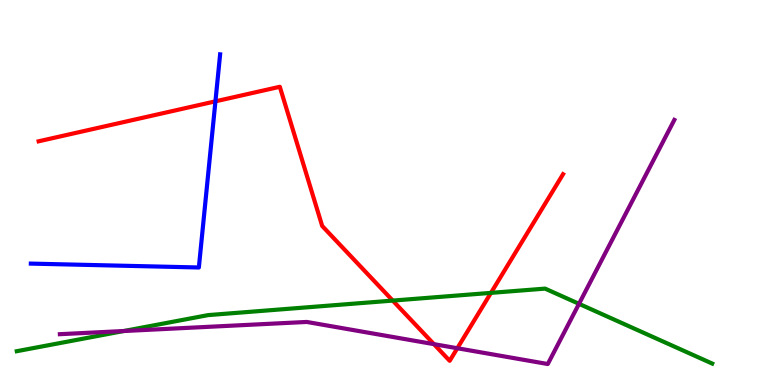[{'lines': ['blue', 'red'], 'intersections': [{'x': 2.78, 'y': 7.37}]}, {'lines': ['green', 'red'], 'intersections': [{'x': 5.07, 'y': 2.19}, {'x': 6.33, 'y': 2.39}]}, {'lines': ['purple', 'red'], 'intersections': [{'x': 5.6, 'y': 1.06}, {'x': 5.9, 'y': 0.955}]}, {'lines': ['blue', 'green'], 'intersections': []}, {'lines': ['blue', 'purple'], 'intersections': []}, {'lines': ['green', 'purple'], 'intersections': [{'x': 1.6, 'y': 1.4}, {'x': 7.47, 'y': 2.11}]}]